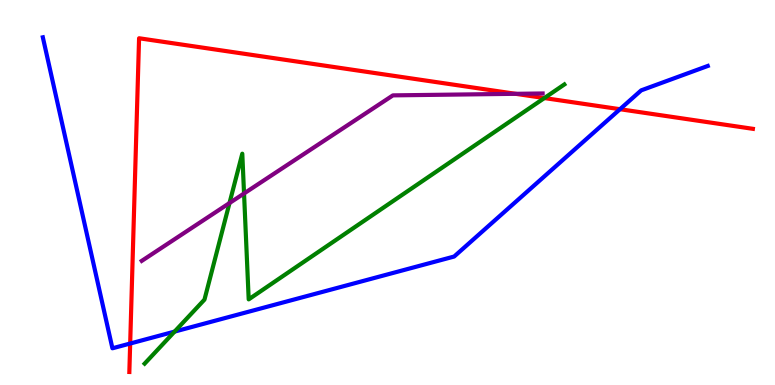[{'lines': ['blue', 'red'], 'intersections': [{'x': 1.68, 'y': 1.08}, {'x': 8.0, 'y': 7.16}]}, {'lines': ['green', 'red'], 'intersections': [{'x': 7.02, 'y': 7.45}]}, {'lines': ['purple', 'red'], 'intersections': [{'x': 6.65, 'y': 7.56}]}, {'lines': ['blue', 'green'], 'intersections': [{'x': 2.25, 'y': 1.39}]}, {'lines': ['blue', 'purple'], 'intersections': []}, {'lines': ['green', 'purple'], 'intersections': [{'x': 2.96, 'y': 4.73}, {'x': 3.15, 'y': 4.97}]}]